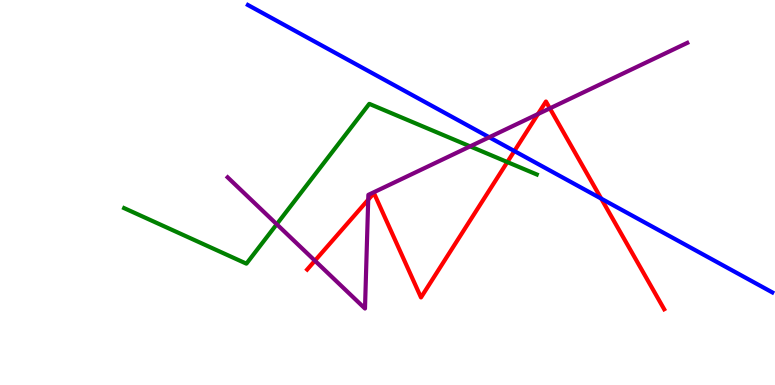[{'lines': ['blue', 'red'], 'intersections': [{'x': 6.64, 'y': 6.08}, {'x': 7.76, 'y': 4.84}]}, {'lines': ['green', 'red'], 'intersections': [{'x': 6.55, 'y': 5.79}]}, {'lines': ['purple', 'red'], 'intersections': [{'x': 4.06, 'y': 3.23}, {'x': 4.75, 'y': 4.81}, {'x': 6.94, 'y': 7.04}, {'x': 7.09, 'y': 7.19}]}, {'lines': ['blue', 'green'], 'intersections': []}, {'lines': ['blue', 'purple'], 'intersections': [{'x': 6.31, 'y': 6.43}]}, {'lines': ['green', 'purple'], 'intersections': [{'x': 3.57, 'y': 4.18}, {'x': 6.07, 'y': 6.2}]}]